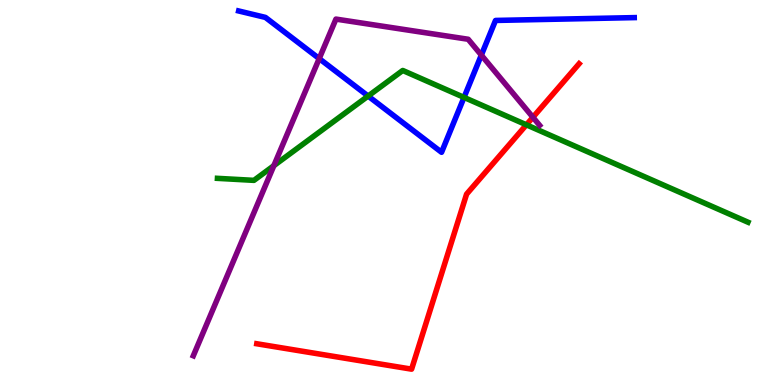[{'lines': ['blue', 'red'], 'intersections': []}, {'lines': ['green', 'red'], 'intersections': [{'x': 6.79, 'y': 6.76}]}, {'lines': ['purple', 'red'], 'intersections': [{'x': 6.88, 'y': 6.95}]}, {'lines': ['blue', 'green'], 'intersections': [{'x': 4.75, 'y': 7.51}, {'x': 5.99, 'y': 7.47}]}, {'lines': ['blue', 'purple'], 'intersections': [{'x': 4.12, 'y': 8.48}, {'x': 6.21, 'y': 8.57}]}, {'lines': ['green', 'purple'], 'intersections': [{'x': 3.53, 'y': 5.7}]}]